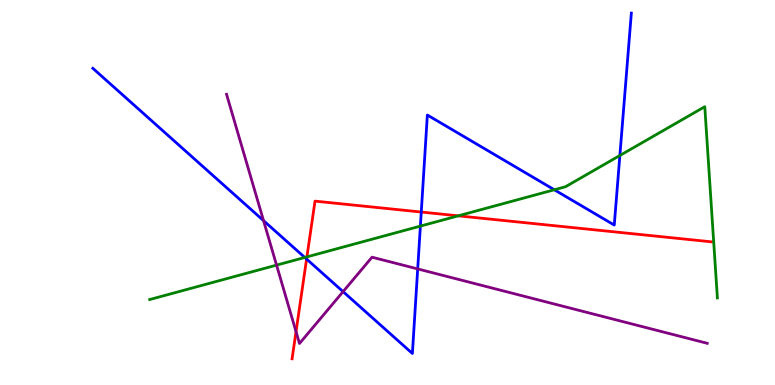[{'lines': ['blue', 'red'], 'intersections': [{'x': 3.96, 'y': 3.27}, {'x': 5.44, 'y': 4.49}]}, {'lines': ['green', 'red'], 'intersections': [{'x': 3.96, 'y': 3.33}, {'x': 5.91, 'y': 4.39}]}, {'lines': ['purple', 'red'], 'intersections': [{'x': 3.82, 'y': 1.39}]}, {'lines': ['blue', 'green'], 'intersections': [{'x': 3.93, 'y': 3.31}, {'x': 5.42, 'y': 4.13}, {'x': 7.15, 'y': 5.07}, {'x': 8.0, 'y': 5.96}]}, {'lines': ['blue', 'purple'], 'intersections': [{'x': 3.4, 'y': 4.27}, {'x': 4.43, 'y': 2.43}, {'x': 5.39, 'y': 3.02}]}, {'lines': ['green', 'purple'], 'intersections': [{'x': 3.57, 'y': 3.11}]}]